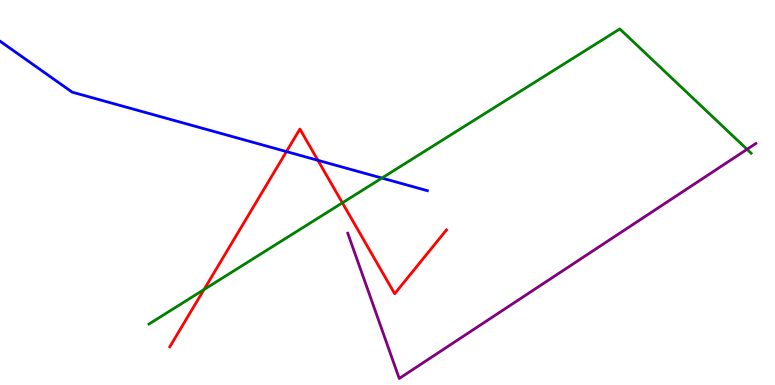[{'lines': ['blue', 'red'], 'intersections': [{'x': 3.7, 'y': 6.06}, {'x': 4.1, 'y': 5.84}]}, {'lines': ['green', 'red'], 'intersections': [{'x': 2.63, 'y': 2.48}, {'x': 4.42, 'y': 4.73}]}, {'lines': ['purple', 'red'], 'intersections': []}, {'lines': ['blue', 'green'], 'intersections': [{'x': 4.93, 'y': 5.38}]}, {'lines': ['blue', 'purple'], 'intersections': []}, {'lines': ['green', 'purple'], 'intersections': [{'x': 9.64, 'y': 6.12}]}]